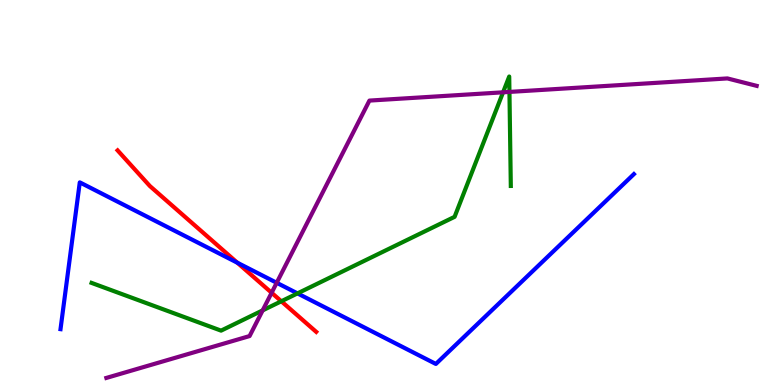[{'lines': ['blue', 'red'], 'intersections': [{'x': 3.06, 'y': 3.18}]}, {'lines': ['green', 'red'], 'intersections': [{'x': 3.63, 'y': 2.17}]}, {'lines': ['purple', 'red'], 'intersections': [{'x': 3.5, 'y': 2.4}]}, {'lines': ['blue', 'green'], 'intersections': [{'x': 3.84, 'y': 2.38}]}, {'lines': ['blue', 'purple'], 'intersections': [{'x': 3.57, 'y': 2.65}]}, {'lines': ['green', 'purple'], 'intersections': [{'x': 3.39, 'y': 1.94}, {'x': 6.49, 'y': 7.6}, {'x': 6.57, 'y': 7.61}]}]